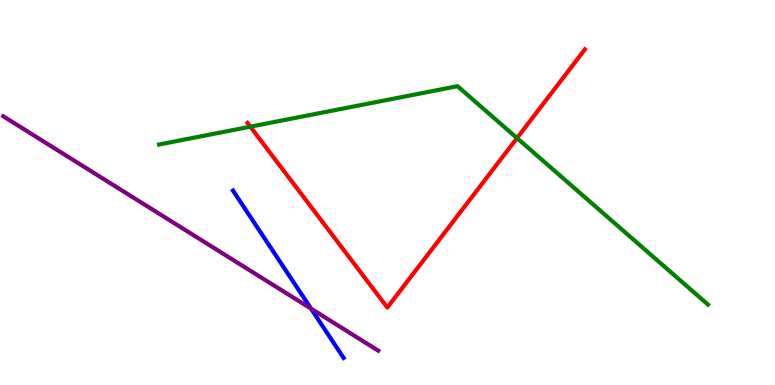[{'lines': ['blue', 'red'], 'intersections': []}, {'lines': ['green', 'red'], 'intersections': [{'x': 3.23, 'y': 6.71}, {'x': 6.67, 'y': 6.41}]}, {'lines': ['purple', 'red'], 'intersections': []}, {'lines': ['blue', 'green'], 'intersections': []}, {'lines': ['blue', 'purple'], 'intersections': [{'x': 4.01, 'y': 1.98}]}, {'lines': ['green', 'purple'], 'intersections': []}]